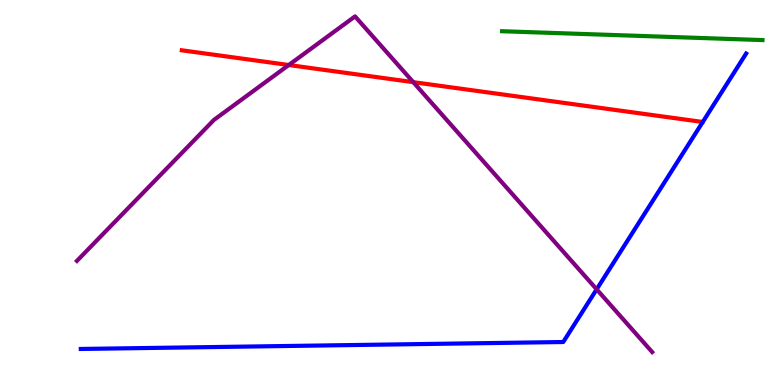[{'lines': ['blue', 'red'], 'intersections': []}, {'lines': ['green', 'red'], 'intersections': []}, {'lines': ['purple', 'red'], 'intersections': [{'x': 3.73, 'y': 8.31}, {'x': 5.33, 'y': 7.87}]}, {'lines': ['blue', 'green'], 'intersections': []}, {'lines': ['blue', 'purple'], 'intersections': [{'x': 7.7, 'y': 2.48}]}, {'lines': ['green', 'purple'], 'intersections': []}]